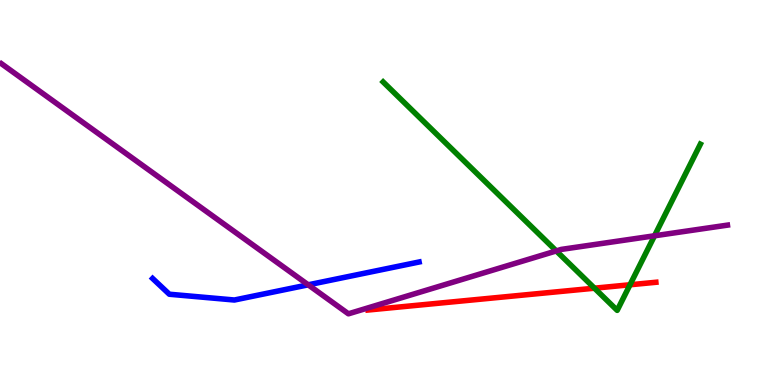[{'lines': ['blue', 'red'], 'intersections': []}, {'lines': ['green', 'red'], 'intersections': [{'x': 7.67, 'y': 2.51}, {'x': 8.13, 'y': 2.6}]}, {'lines': ['purple', 'red'], 'intersections': []}, {'lines': ['blue', 'green'], 'intersections': []}, {'lines': ['blue', 'purple'], 'intersections': [{'x': 3.98, 'y': 2.6}]}, {'lines': ['green', 'purple'], 'intersections': [{'x': 7.18, 'y': 3.48}, {'x': 8.45, 'y': 3.88}]}]